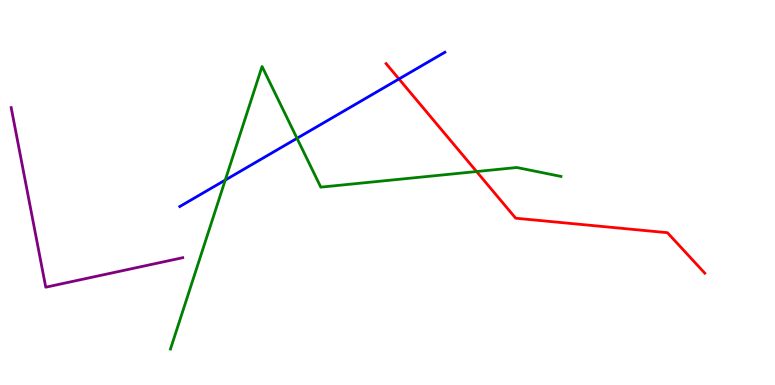[{'lines': ['blue', 'red'], 'intersections': [{'x': 5.15, 'y': 7.95}]}, {'lines': ['green', 'red'], 'intersections': [{'x': 6.15, 'y': 5.54}]}, {'lines': ['purple', 'red'], 'intersections': []}, {'lines': ['blue', 'green'], 'intersections': [{'x': 2.91, 'y': 5.32}, {'x': 3.83, 'y': 6.41}]}, {'lines': ['blue', 'purple'], 'intersections': []}, {'lines': ['green', 'purple'], 'intersections': []}]